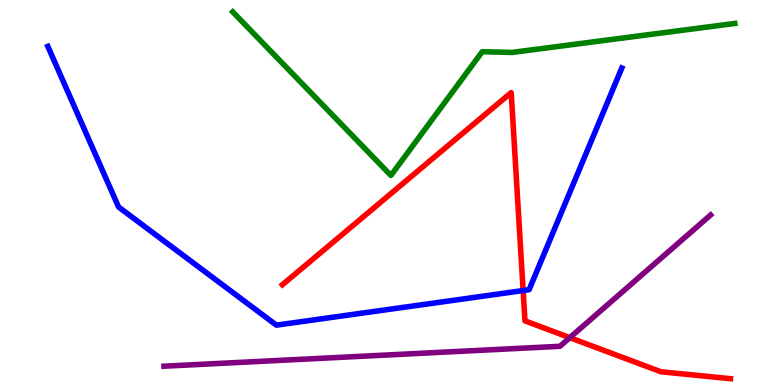[{'lines': ['blue', 'red'], 'intersections': [{'x': 6.75, 'y': 2.45}]}, {'lines': ['green', 'red'], 'intersections': []}, {'lines': ['purple', 'red'], 'intersections': [{'x': 7.35, 'y': 1.23}]}, {'lines': ['blue', 'green'], 'intersections': []}, {'lines': ['blue', 'purple'], 'intersections': []}, {'lines': ['green', 'purple'], 'intersections': []}]